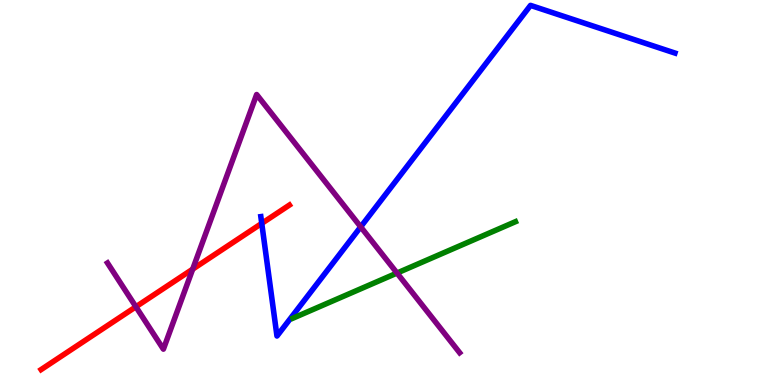[{'lines': ['blue', 'red'], 'intersections': [{'x': 3.38, 'y': 4.2}]}, {'lines': ['green', 'red'], 'intersections': []}, {'lines': ['purple', 'red'], 'intersections': [{'x': 1.75, 'y': 2.03}, {'x': 2.49, 'y': 3.01}]}, {'lines': ['blue', 'green'], 'intersections': []}, {'lines': ['blue', 'purple'], 'intersections': [{'x': 4.65, 'y': 4.11}]}, {'lines': ['green', 'purple'], 'intersections': [{'x': 5.12, 'y': 2.91}]}]